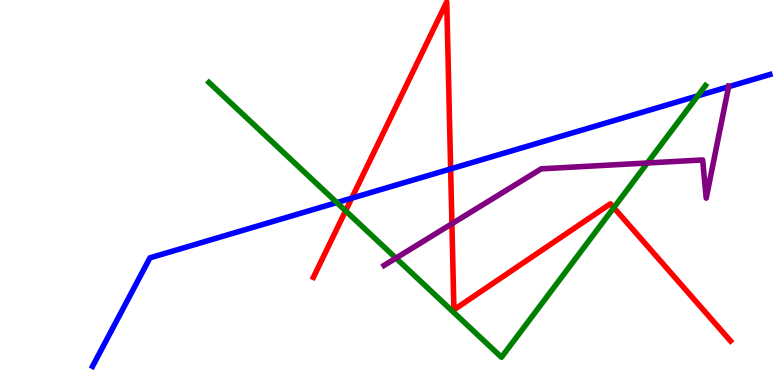[{'lines': ['blue', 'red'], 'intersections': [{'x': 4.54, 'y': 4.85}, {'x': 5.81, 'y': 5.61}]}, {'lines': ['green', 'red'], 'intersections': [{'x': 4.46, 'y': 4.52}, {'x': 7.92, 'y': 4.61}]}, {'lines': ['purple', 'red'], 'intersections': [{'x': 5.83, 'y': 4.19}]}, {'lines': ['blue', 'green'], 'intersections': [{'x': 4.35, 'y': 4.74}, {'x': 9.0, 'y': 7.51}]}, {'lines': ['blue', 'purple'], 'intersections': [{'x': 9.4, 'y': 7.75}]}, {'lines': ['green', 'purple'], 'intersections': [{'x': 5.11, 'y': 3.3}, {'x': 8.35, 'y': 5.77}]}]